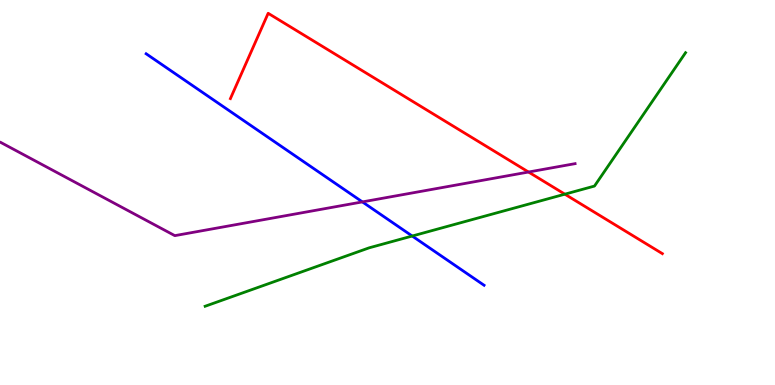[{'lines': ['blue', 'red'], 'intersections': []}, {'lines': ['green', 'red'], 'intersections': [{'x': 7.29, 'y': 4.96}]}, {'lines': ['purple', 'red'], 'intersections': [{'x': 6.82, 'y': 5.53}]}, {'lines': ['blue', 'green'], 'intersections': [{'x': 5.32, 'y': 3.87}]}, {'lines': ['blue', 'purple'], 'intersections': [{'x': 4.68, 'y': 4.76}]}, {'lines': ['green', 'purple'], 'intersections': []}]